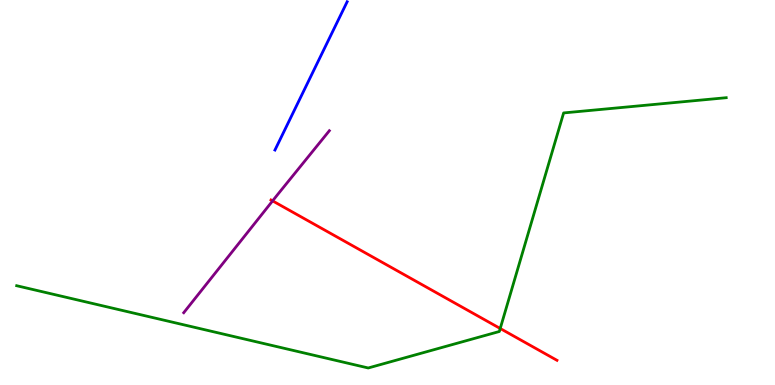[{'lines': ['blue', 'red'], 'intersections': []}, {'lines': ['green', 'red'], 'intersections': [{'x': 6.45, 'y': 1.47}]}, {'lines': ['purple', 'red'], 'intersections': [{'x': 3.52, 'y': 4.78}]}, {'lines': ['blue', 'green'], 'intersections': []}, {'lines': ['blue', 'purple'], 'intersections': []}, {'lines': ['green', 'purple'], 'intersections': []}]